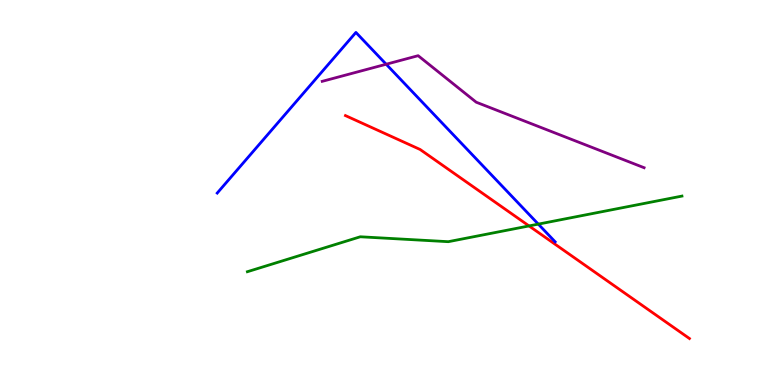[{'lines': ['blue', 'red'], 'intersections': []}, {'lines': ['green', 'red'], 'intersections': [{'x': 6.83, 'y': 4.13}]}, {'lines': ['purple', 'red'], 'intersections': []}, {'lines': ['blue', 'green'], 'intersections': [{'x': 6.95, 'y': 4.18}]}, {'lines': ['blue', 'purple'], 'intersections': [{'x': 4.98, 'y': 8.33}]}, {'lines': ['green', 'purple'], 'intersections': []}]